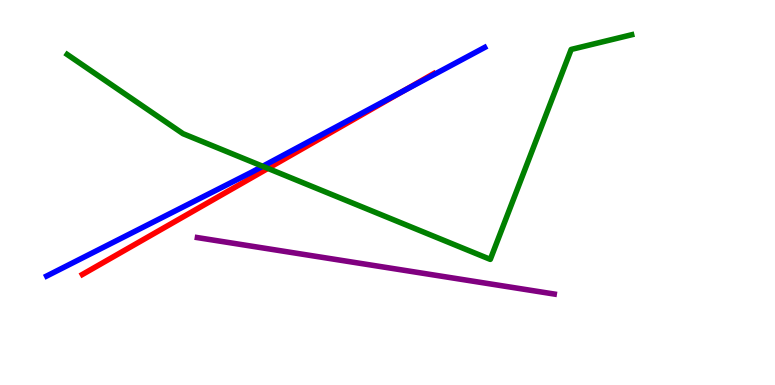[{'lines': ['blue', 'red'], 'intersections': [{'x': 5.21, 'y': 7.64}]}, {'lines': ['green', 'red'], 'intersections': [{'x': 3.46, 'y': 5.63}]}, {'lines': ['purple', 'red'], 'intersections': []}, {'lines': ['blue', 'green'], 'intersections': [{'x': 3.39, 'y': 5.68}]}, {'lines': ['blue', 'purple'], 'intersections': []}, {'lines': ['green', 'purple'], 'intersections': []}]